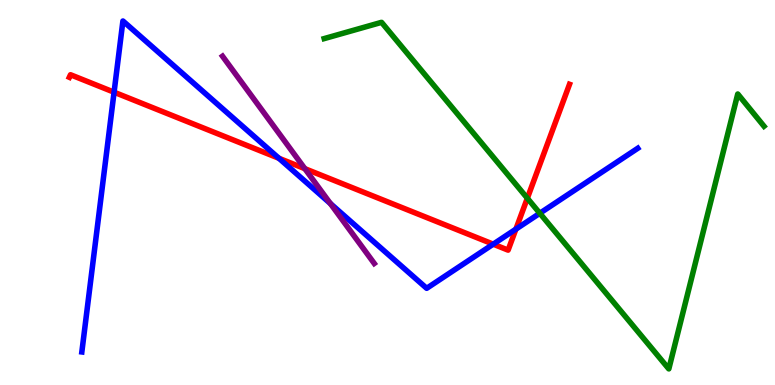[{'lines': ['blue', 'red'], 'intersections': [{'x': 1.47, 'y': 7.61}, {'x': 3.6, 'y': 5.89}, {'x': 6.36, 'y': 3.66}, {'x': 6.66, 'y': 4.05}]}, {'lines': ['green', 'red'], 'intersections': [{'x': 6.8, 'y': 4.85}]}, {'lines': ['purple', 'red'], 'intersections': [{'x': 3.93, 'y': 5.62}]}, {'lines': ['blue', 'green'], 'intersections': [{'x': 6.97, 'y': 4.46}]}, {'lines': ['blue', 'purple'], 'intersections': [{'x': 4.26, 'y': 4.71}]}, {'lines': ['green', 'purple'], 'intersections': []}]